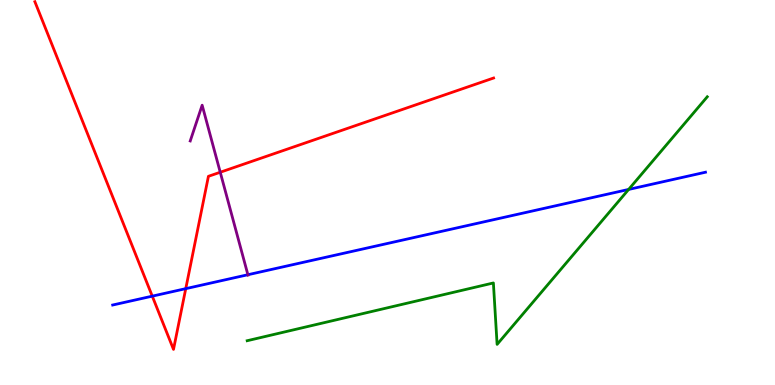[{'lines': ['blue', 'red'], 'intersections': [{'x': 1.96, 'y': 2.31}, {'x': 2.4, 'y': 2.5}]}, {'lines': ['green', 'red'], 'intersections': []}, {'lines': ['purple', 'red'], 'intersections': [{'x': 2.84, 'y': 5.53}]}, {'lines': ['blue', 'green'], 'intersections': [{'x': 8.11, 'y': 5.08}]}, {'lines': ['blue', 'purple'], 'intersections': [{'x': 3.2, 'y': 2.86}]}, {'lines': ['green', 'purple'], 'intersections': []}]